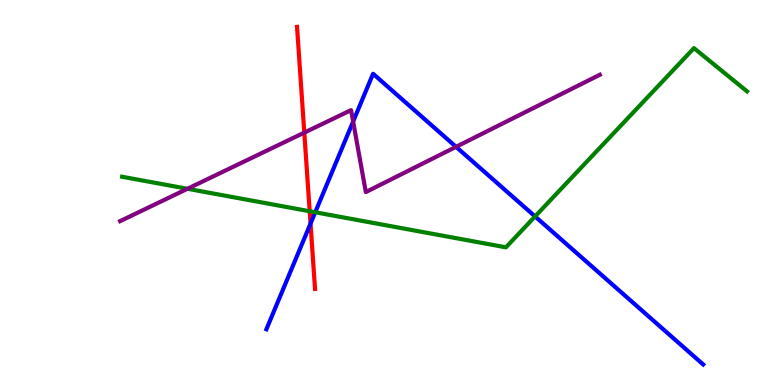[{'lines': ['blue', 'red'], 'intersections': [{'x': 4.01, 'y': 4.19}]}, {'lines': ['green', 'red'], 'intersections': [{'x': 4.0, 'y': 4.51}]}, {'lines': ['purple', 'red'], 'intersections': [{'x': 3.93, 'y': 6.56}]}, {'lines': ['blue', 'green'], 'intersections': [{'x': 4.07, 'y': 4.49}, {'x': 6.9, 'y': 4.38}]}, {'lines': ['blue', 'purple'], 'intersections': [{'x': 4.56, 'y': 6.84}, {'x': 5.88, 'y': 6.19}]}, {'lines': ['green', 'purple'], 'intersections': [{'x': 2.42, 'y': 5.1}]}]